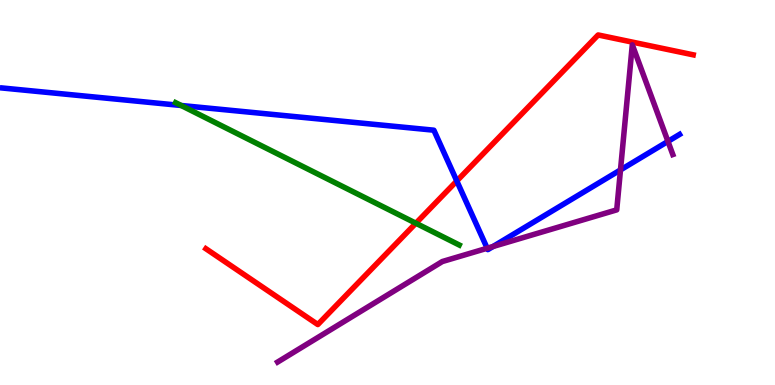[{'lines': ['blue', 'red'], 'intersections': [{'x': 5.89, 'y': 5.3}]}, {'lines': ['green', 'red'], 'intersections': [{'x': 5.37, 'y': 4.2}]}, {'lines': ['purple', 'red'], 'intersections': []}, {'lines': ['blue', 'green'], 'intersections': [{'x': 2.34, 'y': 7.26}]}, {'lines': ['blue', 'purple'], 'intersections': [{'x': 6.29, 'y': 3.55}, {'x': 6.36, 'y': 3.6}, {'x': 8.01, 'y': 5.59}, {'x': 8.62, 'y': 6.33}]}, {'lines': ['green', 'purple'], 'intersections': []}]